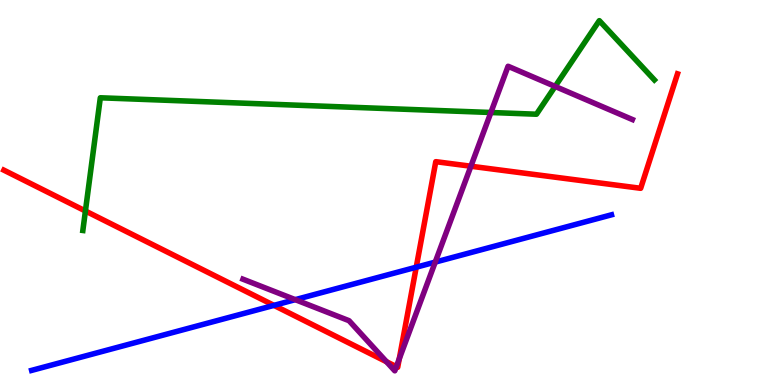[{'lines': ['blue', 'red'], 'intersections': [{'x': 3.53, 'y': 2.07}, {'x': 5.37, 'y': 3.06}]}, {'lines': ['green', 'red'], 'intersections': [{'x': 1.1, 'y': 4.52}]}, {'lines': ['purple', 'red'], 'intersections': [{'x': 4.99, 'y': 0.605}, {'x': 5.11, 'y': 0.476}, {'x': 5.15, 'y': 0.681}, {'x': 6.08, 'y': 5.68}]}, {'lines': ['blue', 'green'], 'intersections': []}, {'lines': ['blue', 'purple'], 'intersections': [{'x': 3.81, 'y': 2.22}, {'x': 5.62, 'y': 3.19}]}, {'lines': ['green', 'purple'], 'intersections': [{'x': 6.33, 'y': 7.08}, {'x': 7.16, 'y': 7.76}]}]